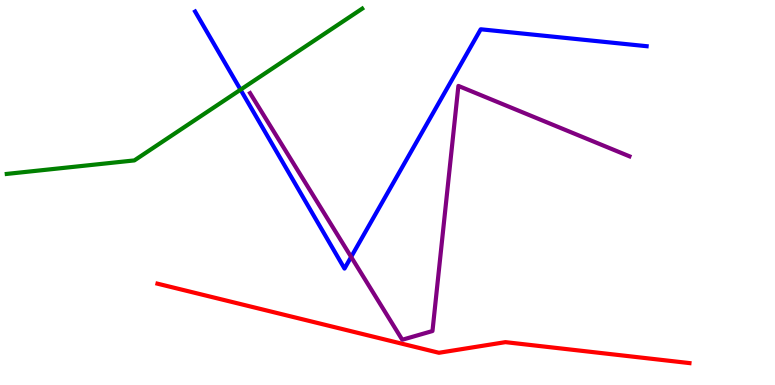[{'lines': ['blue', 'red'], 'intersections': []}, {'lines': ['green', 'red'], 'intersections': []}, {'lines': ['purple', 'red'], 'intersections': []}, {'lines': ['blue', 'green'], 'intersections': [{'x': 3.1, 'y': 7.67}]}, {'lines': ['blue', 'purple'], 'intersections': [{'x': 4.53, 'y': 3.33}]}, {'lines': ['green', 'purple'], 'intersections': []}]